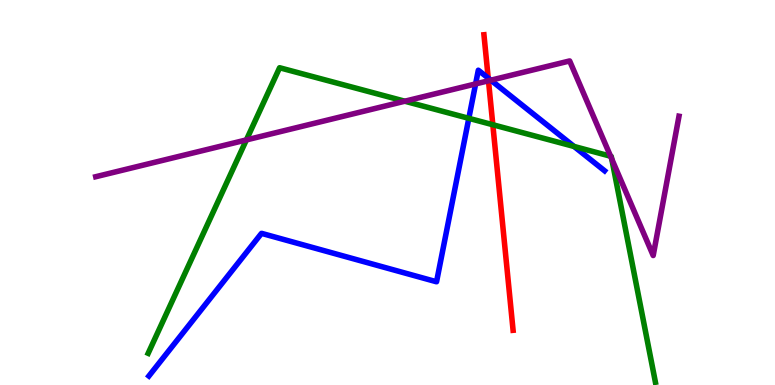[{'lines': ['blue', 'red'], 'intersections': [{'x': 6.3, 'y': 7.97}]}, {'lines': ['green', 'red'], 'intersections': [{'x': 6.36, 'y': 6.76}]}, {'lines': ['purple', 'red'], 'intersections': [{'x': 6.3, 'y': 7.9}]}, {'lines': ['blue', 'green'], 'intersections': [{'x': 6.05, 'y': 6.93}, {'x': 7.41, 'y': 6.2}]}, {'lines': ['blue', 'purple'], 'intersections': [{'x': 6.14, 'y': 7.82}, {'x': 6.33, 'y': 7.92}]}, {'lines': ['green', 'purple'], 'intersections': [{'x': 3.18, 'y': 6.37}, {'x': 5.22, 'y': 7.37}, {'x': 7.88, 'y': 5.94}, {'x': 7.89, 'y': 5.87}]}]